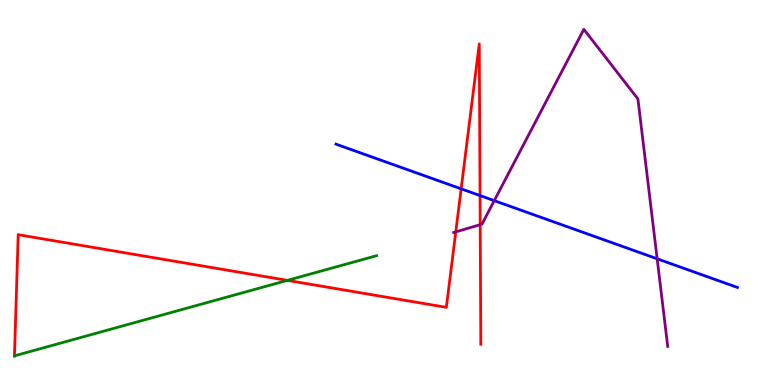[{'lines': ['blue', 'red'], 'intersections': [{'x': 5.95, 'y': 5.1}, {'x': 6.19, 'y': 4.92}]}, {'lines': ['green', 'red'], 'intersections': [{'x': 3.71, 'y': 2.72}]}, {'lines': ['purple', 'red'], 'intersections': [{'x': 5.88, 'y': 3.98}, {'x': 6.2, 'y': 4.16}]}, {'lines': ['blue', 'green'], 'intersections': []}, {'lines': ['blue', 'purple'], 'intersections': [{'x': 6.38, 'y': 4.79}, {'x': 8.48, 'y': 3.28}]}, {'lines': ['green', 'purple'], 'intersections': []}]